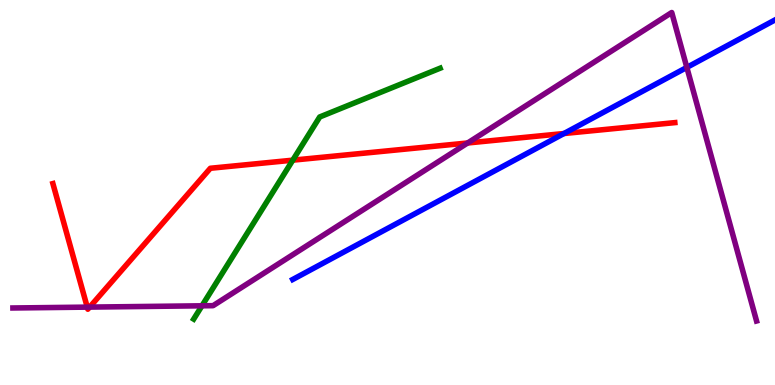[{'lines': ['blue', 'red'], 'intersections': [{'x': 7.28, 'y': 6.53}]}, {'lines': ['green', 'red'], 'intersections': [{'x': 3.78, 'y': 5.84}]}, {'lines': ['purple', 'red'], 'intersections': [{'x': 1.13, 'y': 2.02}, {'x': 1.16, 'y': 2.02}, {'x': 6.03, 'y': 6.29}]}, {'lines': ['blue', 'green'], 'intersections': []}, {'lines': ['blue', 'purple'], 'intersections': [{'x': 8.86, 'y': 8.25}]}, {'lines': ['green', 'purple'], 'intersections': [{'x': 2.61, 'y': 2.06}]}]